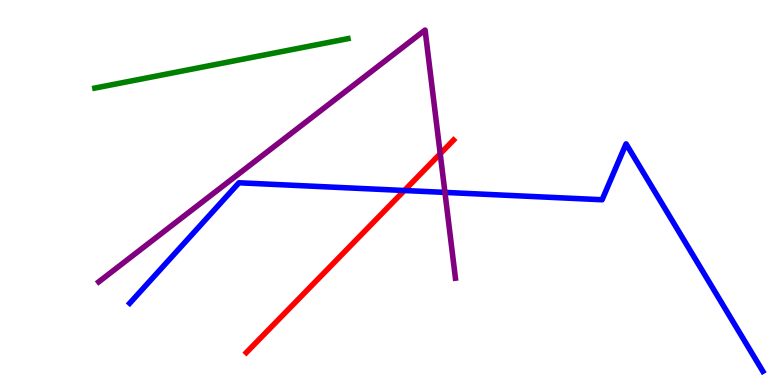[{'lines': ['blue', 'red'], 'intersections': [{'x': 5.22, 'y': 5.05}]}, {'lines': ['green', 'red'], 'intersections': []}, {'lines': ['purple', 'red'], 'intersections': [{'x': 5.68, 'y': 6.01}]}, {'lines': ['blue', 'green'], 'intersections': []}, {'lines': ['blue', 'purple'], 'intersections': [{'x': 5.74, 'y': 5.0}]}, {'lines': ['green', 'purple'], 'intersections': []}]